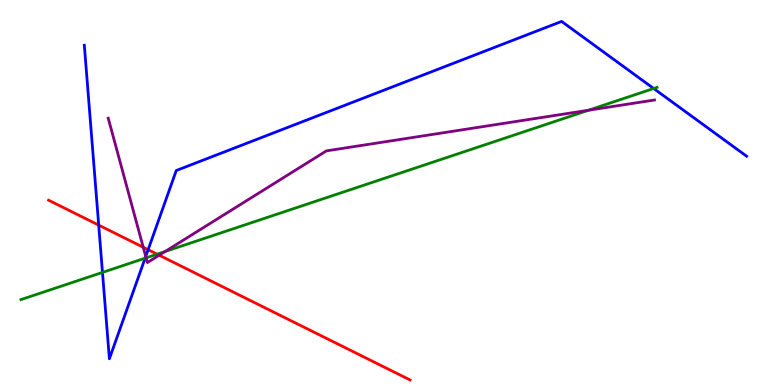[{'lines': ['blue', 'red'], 'intersections': [{'x': 1.27, 'y': 4.15}, {'x': 1.91, 'y': 3.51}]}, {'lines': ['green', 'red'], 'intersections': [{'x': 2.03, 'y': 3.4}]}, {'lines': ['purple', 'red'], 'intersections': [{'x': 1.85, 'y': 3.58}, {'x': 2.05, 'y': 3.37}]}, {'lines': ['blue', 'green'], 'intersections': [{'x': 1.32, 'y': 2.92}, {'x': 1.87, 'y': 3.29}, {'x': 8.43, 'y': 7.7}]}, {'lines': ['blue', 'purple'], 'intersections': [{'x': 1.88, 'y': 3.34}]}, {'lines': ['green', 'purple'], 'intersections': [{'x': 1.89, 'y': 3.3}, {'x': 2.13, 'y': 3.47}, {'x': 7.59, 'y': 7.14}]}]